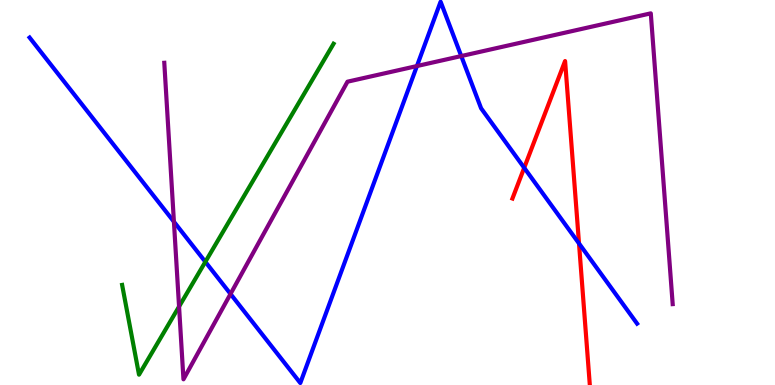[{'lines': ['blue', 'red'], 'intersections': [{'x': 6.76, 'y': 5.64}, {'x': 7.47, 'y': 3.68}]}, {'lines': ['green', 'red'], 'intersections': []}, {'lines': ['purple', 'red'], 'intersections': []}, {'lines': ['blue', 'green'], 'intersections': [{'x': 2.65, 'y': 3.2}]}, {'lines': ['blue', 'purple'], 'intersections': [{'x': 2.24, 'y': 4.24}, {'x': 2.97, 'y': 2.37}, {'x': 5.38, 'y': 8.28}, {'x': 5.95, 'y': 8.54}]}, {'lines': ['green', 'purple'], 'intersections': [{'x': 2.31, 'y': 2.04}]}]